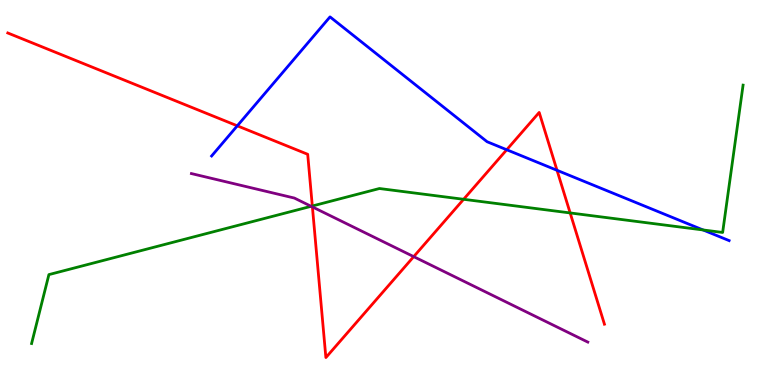[{'lines': ['blue', 'red'], 'intersections': [{'x': 3.06, 'y': 6.73}, {'x': 6.54, 'y': 6.11}, {'x': 7.19, 'y': 5.58}]}, {'lines': ['green', 'red'], 'intersections': [{'x': 4.03, 'y': 4.65}, {'x': 5.98, 'y': 4.82}, {'x': 7.36, 'y': 4.47}]}, {'lines': ['purple', 'red'], 'intersections': [{'x': 4.03, 'y': 4.63}, {'x': 5.34, 'y': 3.33}]}, {'lines': ['blue', 'green'], 'intersections': [{'x': 9.07, 'y': 4.03}]}, {'lines': ['blue', 'purple'], 'intersections': []}, {'lines': ['green', 'purple'], 'intersections': [{'x': 4.01, 'y': 4.64}]}]